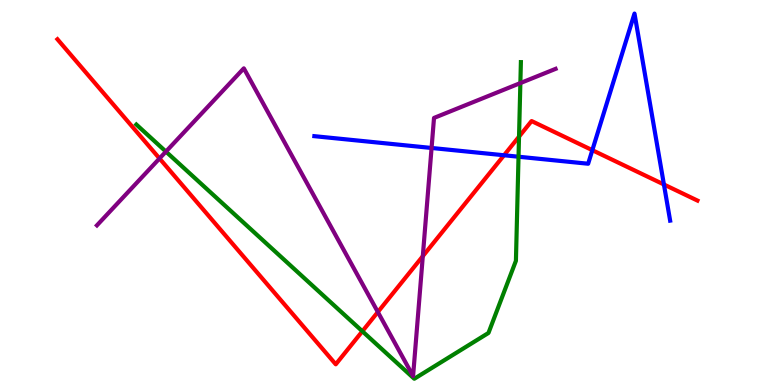[{'lines': ['blue', 'red'], 'intersections': [{'x': 6.5, 'y': 5.97}, {'x': 7.64, 'y': 6.1}, {'x': 8.57, 'y': 5.21}]}, {'lines': ['green', 'red'], 'intersections': [{'x': 4.68, 'y': 1.4}, {'x': 6.7, 'y': 6.45}]}, {'lines': ['purple', 'red'], 'intersections': [{'x': 2.06, 'y': 5.88}, {'x': 4.88, 'y': 1.9}, {'x': 5.46, 'y': 3.35}]}, {'lines': ['blue', 'green'], 'intersections': [{'x': 6.69, 'y': 5.93}]}, {'lines': ['blue', 'purple'], 'intersections': [{'x': 5.57, 'y': 6.16}]}, {'lines': ['green', 'purple'], 'intersections': [{'x': 2.14, 'y': 6.06}, {'x': 6.71, 'y': 7.84}]}]